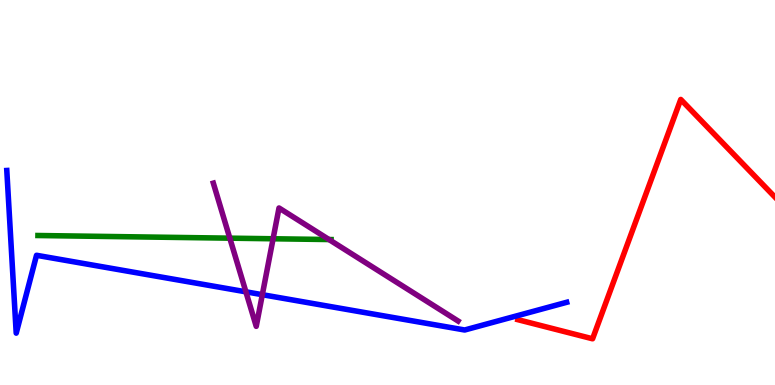[{'lines': ['blue', 'red'], 'intersections': []}, {'lines': ['green', 'red'], 'intersections': []}, {'lines': ['purple', 'red'], 'intersections': []}, {'lines': ['blue', 'green'], 'intersections': []}, {'lines': ['blue', 'purple'], 'intersections': [{'x': 3.17, 'y': 2.42}, {'x': 3.38, 'y': 2.35}]}, {'lines': ['green', 'purple'], 'intersections': [{'x': 2.97, 'y': 3.81}, {'x': 3.52, 'y': 3.8}, {'x': 4.25, 'y': 3.78}]}]